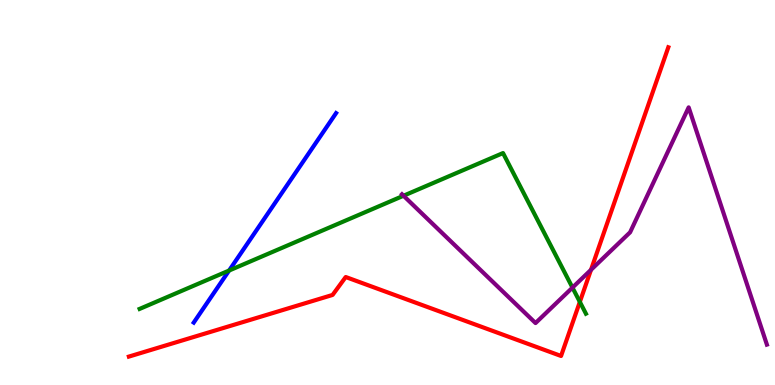[{'lines': ['blue', 'red'], 'intersections': []}, {'lines': ['green', 'red'], 'intersections': [{'x': 7.48, 'y': 2.16}]}, {'lines': ['purple', 'red'], 'intersections': [{'x': 7.63, 'y': 2.99}]}, {'lines': ['blue', 'green'], 'intersections': [{'x': 2.96, 'y': 2.97}]}, {'lines': ['blue', 'purple'], 'intersections': []}, {'lines': ['green', 'purple'], 'intersections': [{'x': 5.21, 'y': 4.92}, {'x': 7.39, 'y': 2.53}]}]